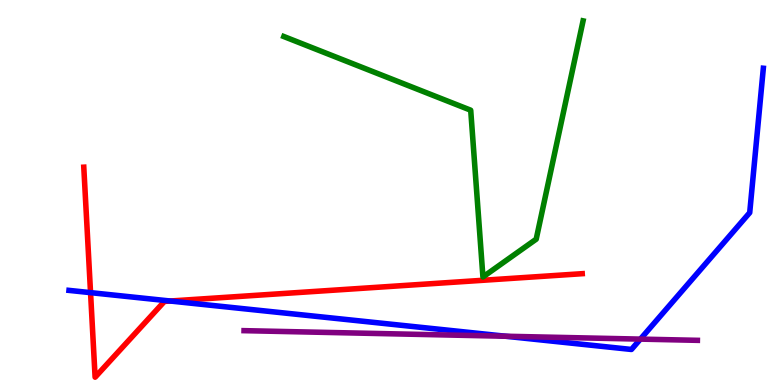[{'lines': ['blue', 'red'], 'intersections': [{'x': 1.17, 'y': 2.4}, {'x': 2.2, 'y': 2.18}]}, {'lines': ['green', 'red'], 'intersections': []}, {'lines': ['purple', 'red'], 'intersections': []}, {'lines': ['blue', 'green'], 'intersections': []}, {'lines': ['blue', 'purple'], 'intersections': [{'x': 6.52, 'y': 1.27}, {'x': 8.26, 'y': 1.19}]}, {'lines': ['green', 'purple'], 'intersections': []}]